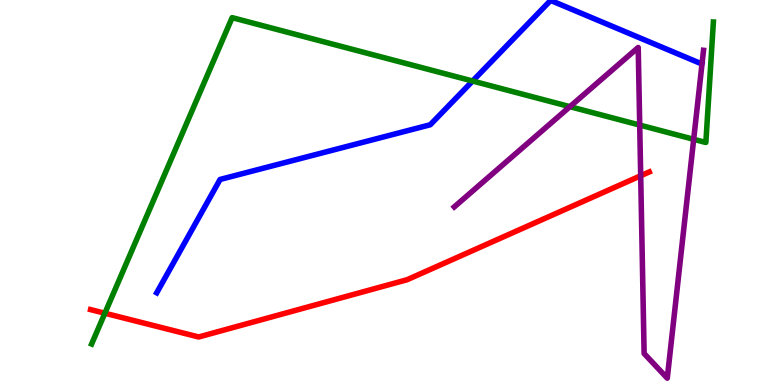[{'lines': ['blue', 'red'], 'intersections': []}, {'lines': ['green', 'red'], 'intersections': [{'x': 1.35, 'y': 1.86}]}, {'lines': ['purple', 'red'], 'intersections': [{'x': 8.27, 'y': 5.43}]}, {'lines': ['blue', 'green'], 'intersections': [{'x': 6.1, 'y': 7.9}]}, {'lines': ['blue', 'purple'], 'intersections': []}, {'lines': ['green', 'purple'], 'intersections': [{'x': 7.35, 'y': 7.23}, {'x': 8.25, 'y': 6.75}, {'x': 8.95, 'y': 6.38}]}]